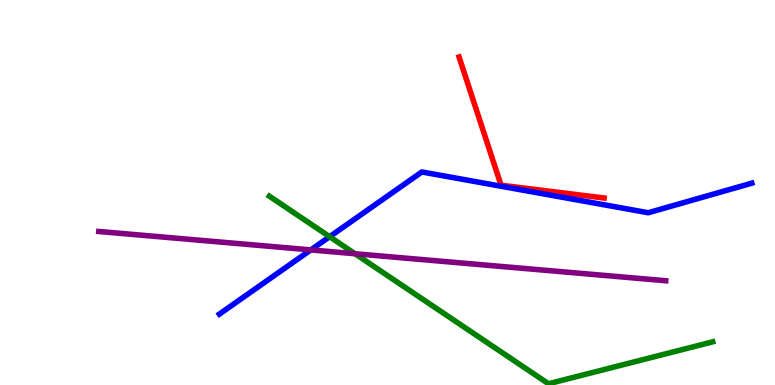[{'lines': ['blue', 'red'], 'intersections': []}, {'lines': ['green', 'red'], 'intersections': []}, {'lines': ['purple', 'red'], 'intersections': []}, {'lines': ['blue', 'green'], 'intersections': [{'x': 4.25, 'y': 3.85}]}, {'lines': ['blue', 'purple'], 'intersections': [{'x': 4.01, 'y': 3.51}]}, {'lines': ['green', 'purple'], 'intersections': [{'x': 4.58, 'y': 3.41}]}]